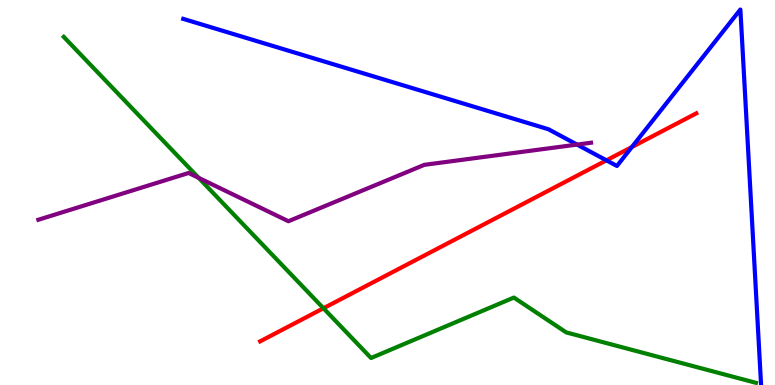[{'lines': ['blue', 'red'], 'intersections': [{'x': 7.82, 'y': 5.84}, {'x': 8.15, 'y': 6.18}]}, {'lines': ['green', 'red'], 'intersections': [{'x': 4.17, 'y': 1.99}]}, {'lines': ['purple', 'red'], 'intersections': []}, {'lines': ['blue', 'green'], 'intersections': []}, {'lines': ['blue', 'purple'], 'intersections': [{'x': 7.45, 'y': 6.24}]}, {'lines': ['green', 'purple'], 'intersections': [{'x': 2.56, 'y': 5.38}]}]